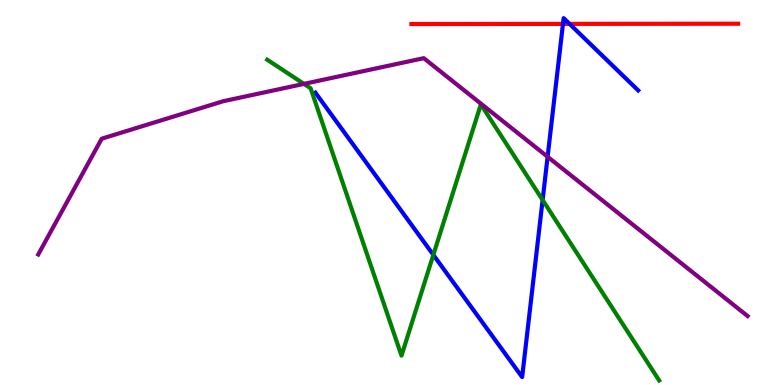[{'lines': ['blue', 'red'], 'intersections': [{'x': 7.26, 'y': 9.38}, {'x': 7.35, 'y': 9.38}]}, {'lines': ['green', 'red'], 'intersections': []}, {'lines': ['purple', 'red'], 'intersections': []}, {'lines': ['blue', 'green'], 'intersections': [{'x': 5.59, 'y': 3.38}, {'x': 7.0, 'y': 4.8}]}, {'lines': ['blue', 'purple'], 'intersections': [{'x': 7.07, 'y': 5.93}]}, {'lines': ['green', 'purple'], 'intersections': [{'x': 3.92, 'y': 7.82}]}]